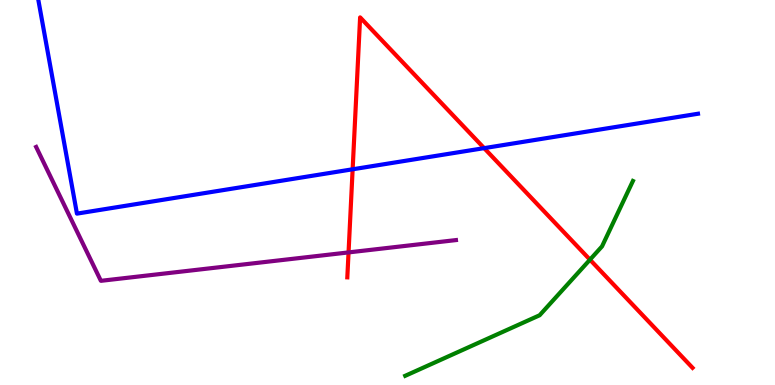[{'lines': ['blue', 'red'], 'intersections': [{'x': 4.55, 'y': 5.6}, {'x': 6.25, 'y': 6.15}]}, {'lines': ['green', 'red'], 'intersections': [{'x': 7.61, 'y': 3.26}]}, {'lines': ['purple', 'red'], 'intersections': [{'x': 4.5, 'y': 3.44}]}, {'lines': ['blue', 'green'], 'intersections': []}, {'lines': ['blue', 'purple'], 'intersections': []}, {'lines': ['green', 'purple'], 'intersections': []}]